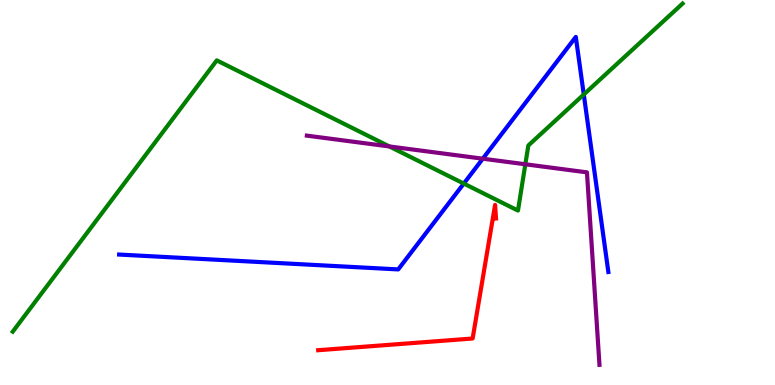[{'lines': ['blue', 'red'], 'intersections': []}, {'lines': ['green', 'red'], 'intersections': []}, {'lines': ['purple', 'red'], 'intersections': []}, {'lines': ['blue', 'green'], 'intersections': [{'x': 5.98, 'y': 5.23}, {'x': 7.53, 'y': 7.55}]}, {'lines': ['blue', 'purple'], 'intersections': [{'x': 6.23, 'y': 5.88}]}, {'lines': ['green', 'purple'], 'intersections': [{'x': 5.02, 'y': 6.2}, {'x': 6.78, 'y': 5.73}]}]